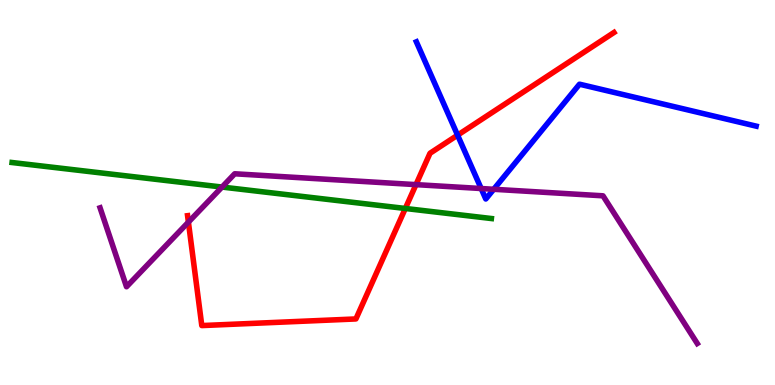[{'lines': ['blue', 'red'], 'intersections': [{'x': 5.9, 'y': 6.49}]}, {'lines': ['green', 'red'], 'intersections': [{'x': 5.23, 'y': 4.59}]}, {'lines': ['purple', 'red'], 'intersections': [{'x': 2.43, 'y': 4.23}, {'x': 5.37, 'y': 5.2}]}, {'lines': ['blue', 'green'], 'intersections': []}, {'lines': ['blue', 'purple'], 'intersections': [{'x': 6.21, 'y': 5.1}, {'x': 6.37, 'y': 5.08}]}, {'lines': ['green', 'purple'], 'intersections': [{'x': 2.86, 'y': 5.14}]}]